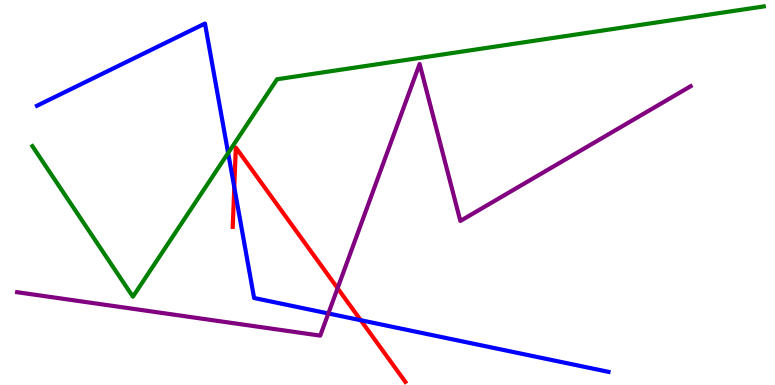[{'lines': ['blue', 'red'], 'intersections': [{'x': 3.02, 'y': 5.14}, {'x': 4.65, 'y': 1.68}]}, {'lines': ['green', 'red'], 'intersections': []}, {'lines': ['purple', 'red'], 'intersections': [{'x': 4.36, 'y': 2.51}]}, {'lines': ['blue', 'green'], 'intersections': [{'x': 2.94, 'y': 6.03}]}, {'lines': ['blue', 'purple'], 'intersections': [{'x': 4.24, 'y': 1.86}]}, {'lines': ['green', 'purple'], 'intersections': []}]